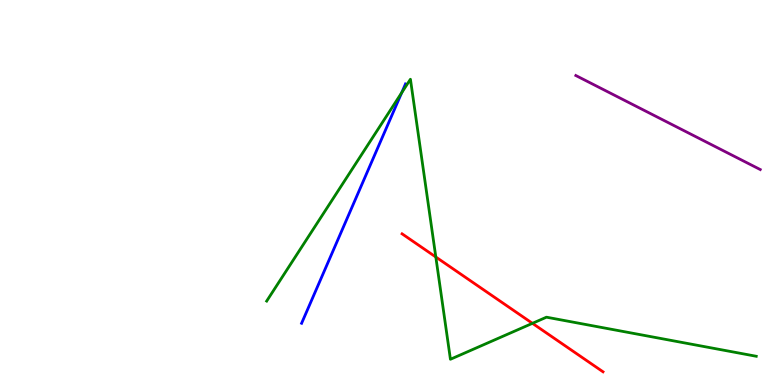[{'lines': ['blue', 'red'], 'intersections': []}, {'lines': ['green', 'red'], 'intersections': [{'x': 5.62, 'y': 3.32}, {'x': 6.87, 'y': 1.6}]}, {'lines': ['purple', 'red'], 'intersections': []}, {'lines': ['blue', 'green'], 'intersections': [{'x': 5.18, 'y': 7.59}]}, {'lines': ['blue', 'purple'], 'intersections': []}, {'lines': ['green', 'purple'], 'intersections': []}]